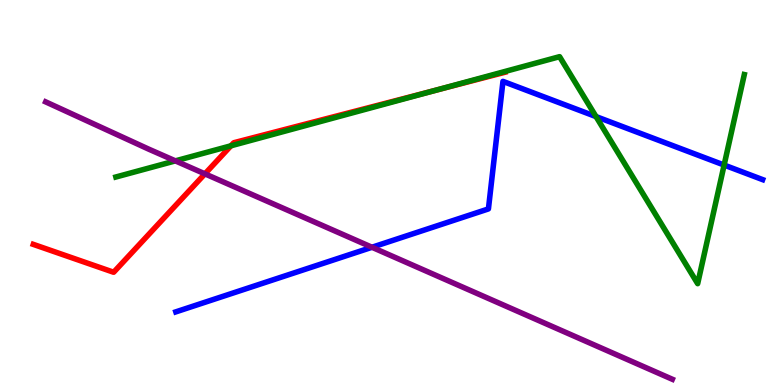[{'lines': ['blue', 'red'], 'intersections': []}, {'lines': ['green', 'red'], 'intersections': [{'x': 2.98, 'y': 6.21}, {'x': 5.63, 'y': 7.66}]}, {'lines': ['purple', 'red'], 'intersections': [{'x': 2.64, 'y': 5.48}]}, {'lines': ['blue', 'green'], 'intersections': [{'x': 7.69, 'y': 6.97}, {'x': 9.34, 'y': 5.71}]}, {'lines': ['blue', 'purple'], 'intersections': [{'x': 4.8, 'y': 3.58}]}, {'lines': ['green', 'purple'], 'intersections': [{'x': 2.26, 'y': 5.82}]}]